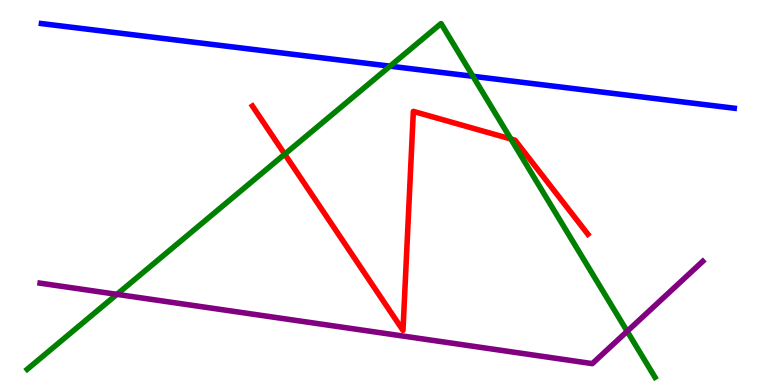[{'lines': ['blue', 'red'], 'intersections': []}, {'lines': ['green', 'red'], 'intersections': [{'x': 3.67, 'y': 6.0}, {'x': 6.59, 'y': 6.39}]}, {'lines': ['purple', 'red'], 'intersections': []}, {'lines': ['blue', 'green'], 'intersections': [{'x': 5.03, 'y': 8.28}, {'x': 6.1, 'y': 8.02}]}, {'lines': ['blue', 'purple'], 'intersections': []}, {'lines': ['green', 'purple'], 'intersections': [{'x': 1.51, 'y': 2.35}, {'x': 8.09, 'y': 1.39}]}]